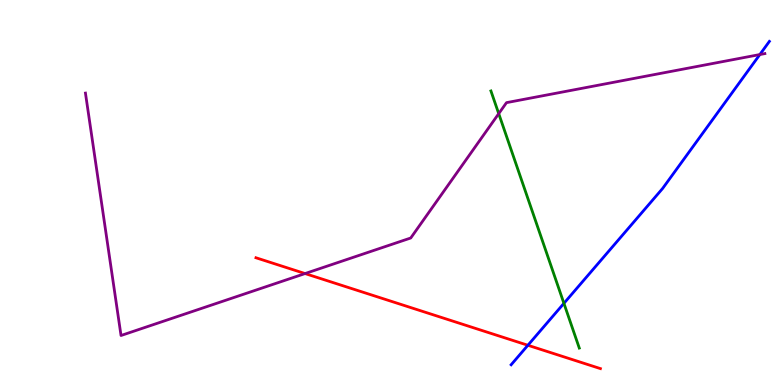[{'lines': ['blue', 'red'], 'intersections': [{'x': 6.81, 'y': 1.03}]}, {'lines': ['green', 'red'], 'intersections': []}, {'lines': ['purple', 'red'], 'intersections': [{'x': 3.94, 'y': 2.89}]}, {'lines': ['blue', 'green'], 'intersections': [{'x': 7.28, 'y': 2.12}]}, {'lines': ['blue', 'purple'], 'intersections': [{'x': 9.8, 'y': 8.58}]}, {'lines': ['green', 'purple'], 'intersections': [{'x': 6.44, 'y': 7.05}]}]